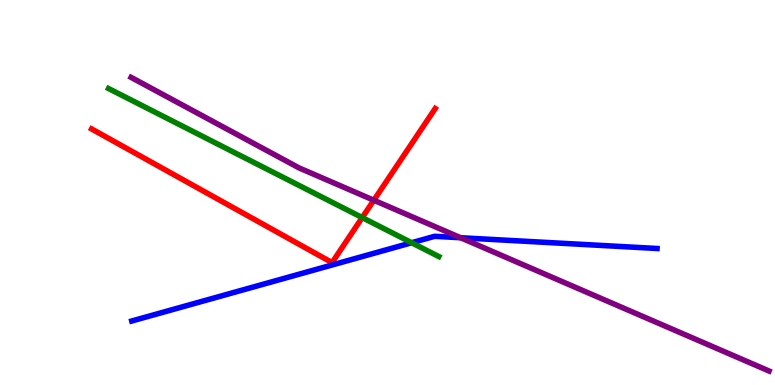[{'lines': ['blue', 'red'], 'intersections': []}, {'lines': ['green', 'red'], 'intersections': [{'x': 4.67, 'y': 4.35}]}, {'lines': ['purple', 'red'], 'intersections': [{'x': 4.82, 'y': 4.8}]}, {'lines': ['blue', 'green'], 'intersections': [{'x': 5.31, 'y': 3.7}]}, {'lines': ['blue', 'purple'], 'intersections': [{'x': 5.94, 'y': 3.83}]}, {'lines': ['green', 'purple'], 'intersections': []}]